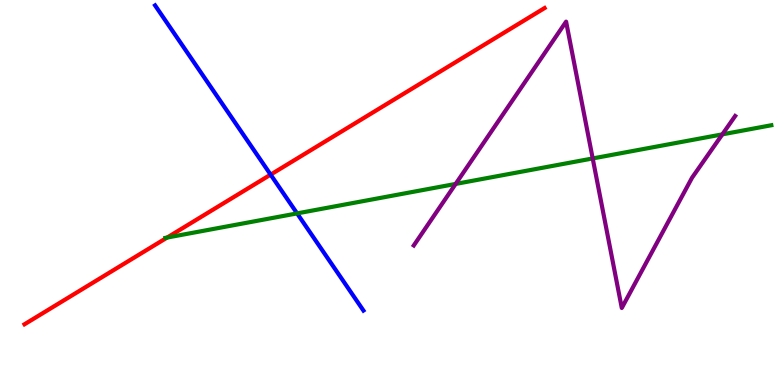[{'lines': ['blue', 'red'], 'intersections': [{'x': 3.49, 'y': 5.46}]}, {'lines': ['green', 'red'], 'intersections': [{'x': 2.16, 'y': 3.83}]}, {'lines': ['purple', 'red'], 'intersections': []}, {'lines': ['blue', 'green'], 'intersections': [{'x': 3.83, 'y': 4.46}]}, {'lines': ['blue', 'purple'], 'intersections': []}, {'lines': ['green', 'purple'], 'intersections': [{'x': 5.88, 'y': 5.22}, {'x': 7.65, 'y': 5.88}, {'x': 9.32, 'y': 6.51}]}]